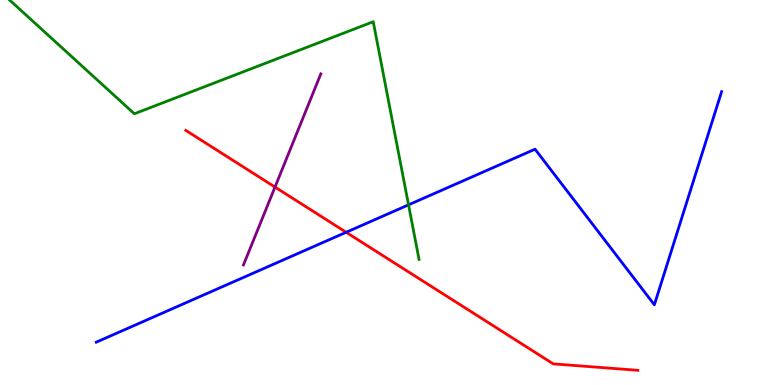[{'lines': ['blue', 'red'], 'intersections': [{'x': 4.47, 'y': 3.97}]}, {'lines': ['green', 'red'], 'intersections': []}, {'lines': ['purple', 'red'], 'intersections': [{'x': 3.55, 'y': 5.14}]}, {'lines': ['blue', 'green'], 'intersections': [{'x': 5.27, 'y': 4.68}]}, {'lines': ['blue', 'purple'], 'intersections': []}, {'lines': ['green', 'purple'], 'intersections': []}]